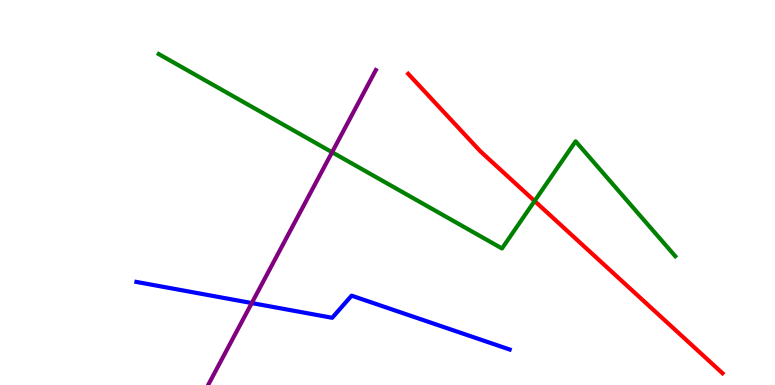[{'lines': ['blue', 'red'], 'intersections': []}, {'lines': ['green', 'red'], 'intersections': [{'x': 6.9, 'y': 4.78}]}, {'lines': ['purple', 'red'], 'intersections': []}, {'lines': ['blue', 'green'], 'intersections': []}, {'lines': ['blue', 'purple'], 'intersections': [{'x': 3.25, 'y': 2.13}]}, {'lines': ['green', 'purple'], 'intersections': [{'x': 4.28, 'y': 6.05}]}]